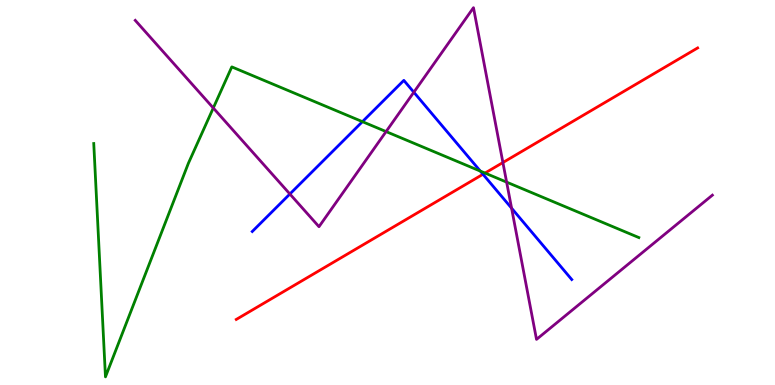[{'lines': ['blue', 'red'], 'intersections': [{'x': 6.23, 'y': 5.47}]}, {'lines': ['green', 'red'], 'intersections': [{'x': 6.26, 'y': 5.5}]}, {'lines': ['purple', 'red'], 'intersections': [{'x': 6.49, 'y': 5.78}]}, {'lines': ['blue', 'green'], 'intersections': [{'x': 4.68, 'y': 6.84}, {'x': 6.2, 'y': 5.56}]}, {'lines': ['blue', 'purple'], 'intersections': [{'x': 3.74, 'y': 4.96}, {'x': 5.34, 'y': 7.6}, {'x': 6.6, 'y': 4.59}]}, {'lines': ['green', 'purple'], 'intersections': [{'x': 2.75, 'y': 7.19}, {'x': 4.98, 'y': 6.58}, {'x': 6.54, 'y': 5.27}]}]